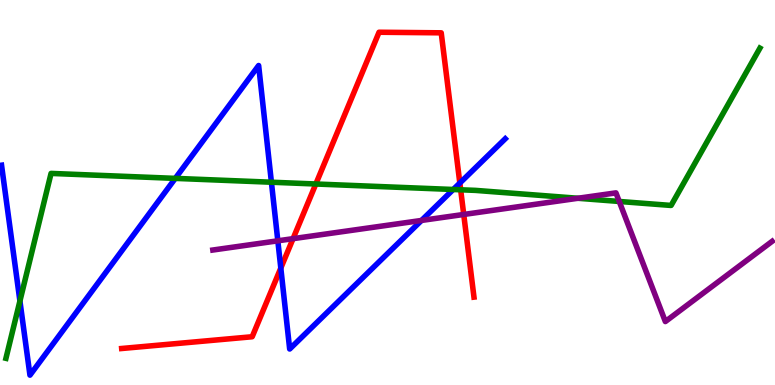[{'lines': ['blue', 'red'], 'intersections': [{'x': 3.62, 'y': 3.04}, {'x': 5.93, 'y': 5.25}]}, {'lines': ['green', 'red'], 'intersections': [{'x': 4.08, 'y': 5.22}, {'x': 5.94, 'y': 5.07}]}, {'lines': ['purple', 'red'], 'intersections': [{'x': 3.78, 'y': 3.8}, {'x': 5.98, 'y': 4.43}]}, {'lines': ['blue', 'green'], 'intersections': [{'x': 0.257, 'y': 2.18}, {'x': 2.26, 'y': 5.37}, {'x': 3.5, 'y': 5.27}, {'x': 5.85, 'y': 5.08}]}, {'lines': ['blue', 'purple'], 'intersections': [{'x': 3.58, 'y': 3.75}, {'x': 5.44, 'y': 4.27}]}, {'lines': ['green', 'purple'], 'intersections': [{'x': 7.46, 'y': 4.85}, {'x': 7.99, 'y': 4.77}]}]